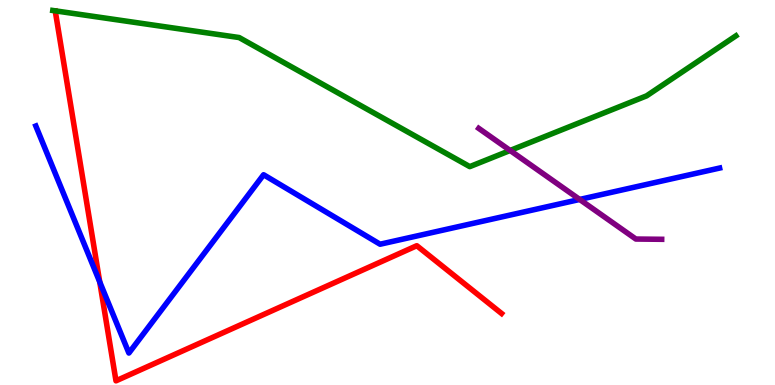[{'lines': ['blue', 'red'], 'intersections': [{'x': 1.29, 'y': 2.68}]}, {'lines': ['green', 'red'], 'intersections': []}, {'lines': ['purple', 'red'], 'intersections': []}, {'lines': ['blue', 'green'], 'intersections': []}, {'lines': ['blue', 'purple'], 'intersections': [{'x': 7.48, 'y': 4.82}]}, {'lines': ['green', 'purple'], 'intersections': [{'x': 6.58, 'y': 6.09}]}]